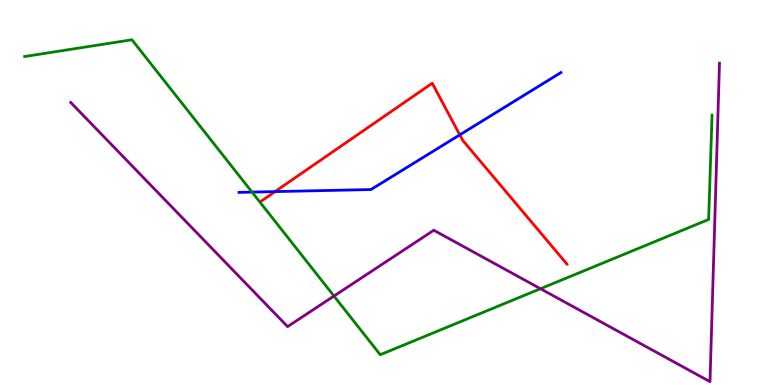[{'lines': ['blue', 'red'], 'intersections': [{'x': 3.55, 'y': 5.02}, {'x': 5.93, 'y': 6.5}]}, {'lines': ['green', 'red'], 'intersections': []}, {'lines': ['purple', 'red'], 'intersections': []}, {'lines': ['blue', 'green'], 'intersections': [{'x': 3.25, 'y': 5.01}]}, {'lines': ['blue', 'purple'], 'intersections': []}, {'lines': ['green', 'purple'], 'intersections': [{'x': 4.31, 'y': 2.31}, {'x': 6.97, 'y': 2.5}]}]